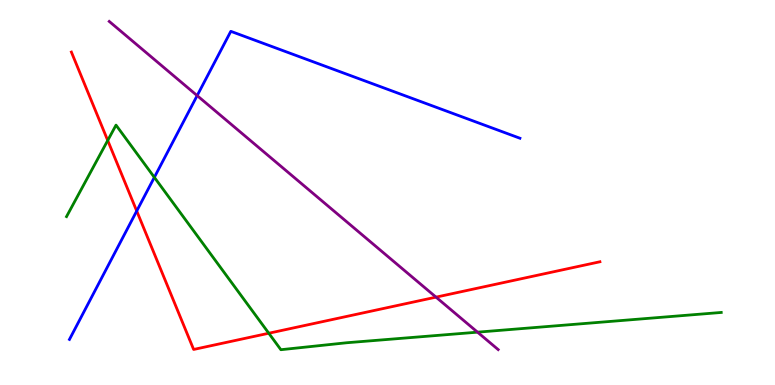[{'lines': ['blue', 'red'], 'intersections': [{'x': 1.76, 'y': 4.52}]}, {'lines': ['green', 'red'], 'intersections': [{'x': 1.39, 'y': 6.35}, {'x': 3.47, 'y': 1.34}]}, {'lines': ['purple', 'red'], 'intersections': [{'x': 5.63, 'y': 2.28}]}, {'lines': ['blue', 'green'], 'intersections': [{'x': 1.99, 'y': 5.39}]}, {'lines': ['blue', 'purple'], 'intersections': [{'x': 2.54, 'y': 7.52}]}, {'lines': ['green', 'purple'], 'intersections': [{'x': 6.16, 'y': 1.37}]}]